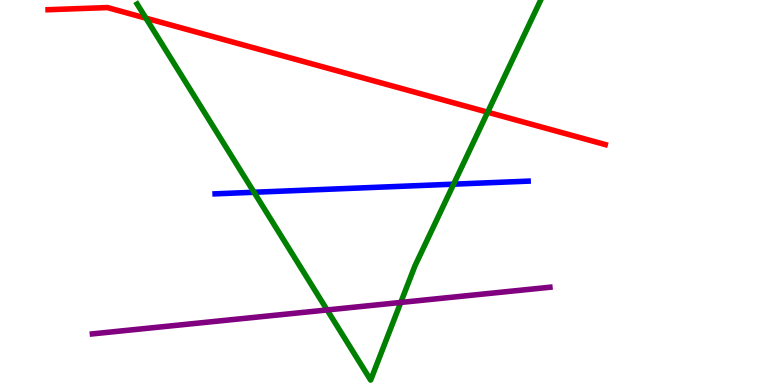[{'lines': ['blue', 'red'], 'intersections': []}, {'lines': ['green', 'red'], 'intersections': [{'x': 1.88, 'y': 9.53}, {'x': 6.29, 'y': 7.09}]}, {'lines': ['purple', 'red'], 'intersections': []}, {'lines': ['blue', 'green'], 'intersections': [{'x': 3.28, 'y': 5.01}, {'x': 5.85, 'y': 5.22}]}, {'lines': ['blue', 'purple'], 'intersections': []}, {'lines': ['green', 'purple'], 'intersections': [{'x': 4.22, 'y': 1.95}, {'x': 5.17, 'y': 2.14}]}]